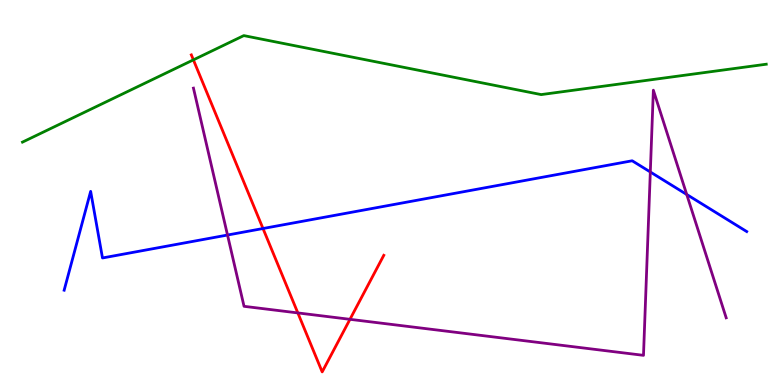[{'lines': ['blue', 'red'], 'intersections': [{'x': 3.39, 'y': 4.06}]}, {'lines': ['green', 'red'], 'intersections': [{'x': 2.5, 'y': 8.45}]}, {'lines': ['purple', 'red'], 'intersections': [{'x': 3.84, 'y': 1.87}, {'x': 4.52, 'y': 1.71}]}, {'lines': ['blue', 'green'], 'intersections': []}, {'lines': ['blue', 'purple'], 'intersections': [{'x': 2.94, 'y': 3.9}, {'x': 8.39, 'y': 5.53}, {'x': 8.86, 'y': 4.95}]}, {'lines': ['green', 'purple'], 'intersections': []}]